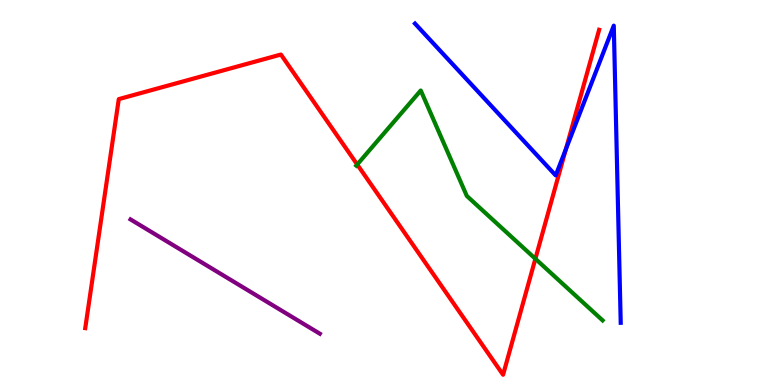[{'lines': ['blue', 'red'], 'intersections': [{'x': 7.3, 'y': 6.13}]}, {'lines': ['green', 'red'], 'intersections': [{'x': 4.61, 'y': 5.73}, {'x': 6.91, 'y': 3.28}]}, {'lines': ['purple', 'red'], 'intersections': []}, {'lines': ['blue', 'green'], 'intersections': []}, {'lines': ['blue', 'purple'], 'intersections': []}, {'lines': ['green', 'purple'], 'intersections': []}]